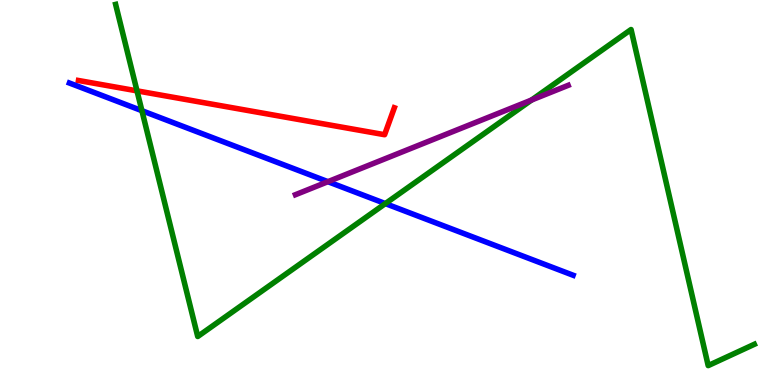[{'lines': ['blue', 'red'], 'intersections': []}, {'lines': ['green', 'red'], 'intersections': [{'x': 1.77, 'y': 7.64}]}, {'lines': ['purple', 'red'], 'intersections': []}, {'lines': ['blue', 'green'], 'intersections': [{'x': 1.83, 'y': 7.12}, {'x': 4.97, 'y': 4.71}]}, {'lines': ['blue', 'purple'], 'intersections': [{'x': 4.23, 'y': 5.28}]}, {'lines': ['green', 'purple'], 'intersections': [{'x': 6.86, 'y': 7.4}]}]